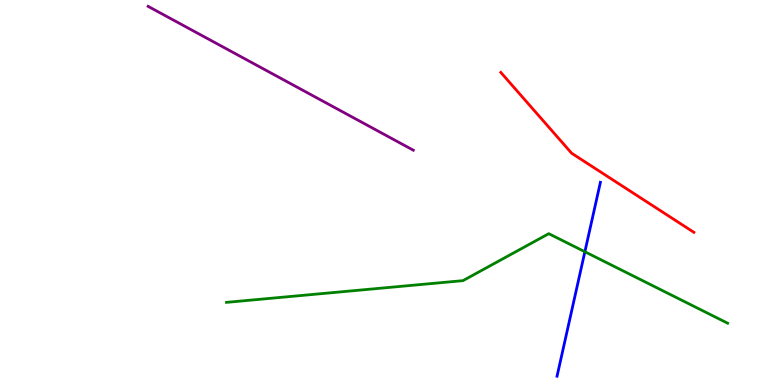[{'lines': ['blue', 'red'], 'intersections': []}, {'lines': ['green', 'red'], 'intersections': []}, {'lines': ['purple', 'red'], 'intersections': []}, {'lines': ['blue', 'green'], 'intersections': [{'x': 7.55, 'y': 3.46}]}, {'lines': ['blue', 'purple'], 'intersections': []}, {'lines': ['green', 'purple'], 'intersections': []}]